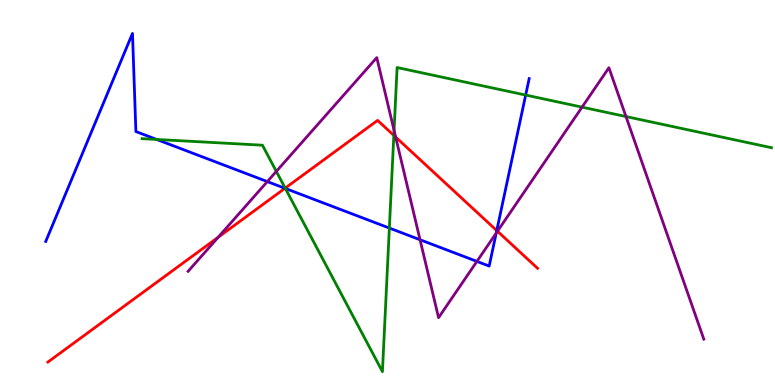[{'lines': ['blue', 'red'], 'intersections': [{'x': 3.68, 'y': 5.11}, {'x': 6.41, 'y': 4.01}]}, {'lines': ['green', 'red'], 'intersections': [{'x': 3.68, 'y': 5.11}, {'x': 5.08, 'y': 6.48}]}, {'lines': ['purple', 'red'], 'intersections': [{'x': 2.82, 'y': 3.84}, {'x': 5.11, 'y': 6.44}, {'x': 6.42, 'y': 3.99}]}, {'lines': ['blue', 'green'], 'intersections': [{'x': 2.02, 'y': 6.38}, {'x': 3.68, 'y': 5.1}, {'x': 5.02, 'y': 4.08}, {'x': 6.78, 'y': 7.53}]}, {'lines': ['blue', 'purple'], 'intersections': [{'x': 3.45, 'y': 5.28}, {'x': 5.42, 'y': 3.77}, {'x': 6.15, 'y': 3.21}, {'x': 6.4, 'y': 3.95}]}, {'lines': ['green', 'purple'], 'intersections': [{'x': 3.57, 'y': 5.55}, {'x': 5.08, 'y': 6.61}, {'x': 7.51, 'y': 7.22}, {'x': 8.08, 'y': 6.97}]}]